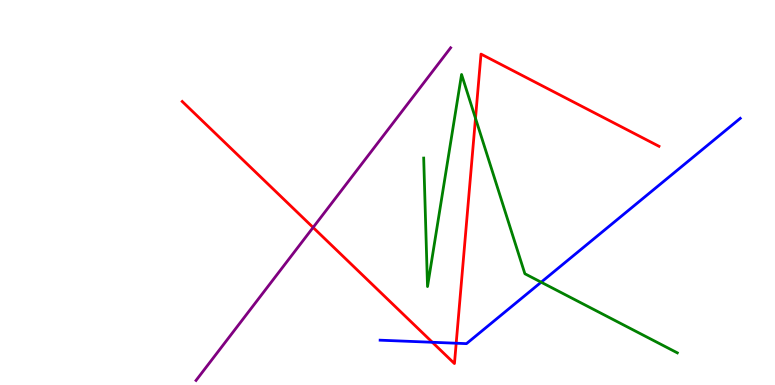[{'lines': ['blue', 'red'], 'intersections': [{'x': 5.58, 'y': 1.11}, {'x': 5.89, 'y': 1.08}]}, {'lines': ['green', 'red'], 'intersections': [{'x': 6.14, 'y': 6.93}]}, {'lines': ['purple', 'red'], 'intersections': [{'x': 4.04, 'y': 4.09}]}, {'lines': ['blue', 'green'], 'intersections': [{'x': 6.98, 'y': 2.67}]}, {'lines': ['blue', 'purple'], 'intersections': []}, {'lines': ['green', 'purple'], 'intersections': []}]